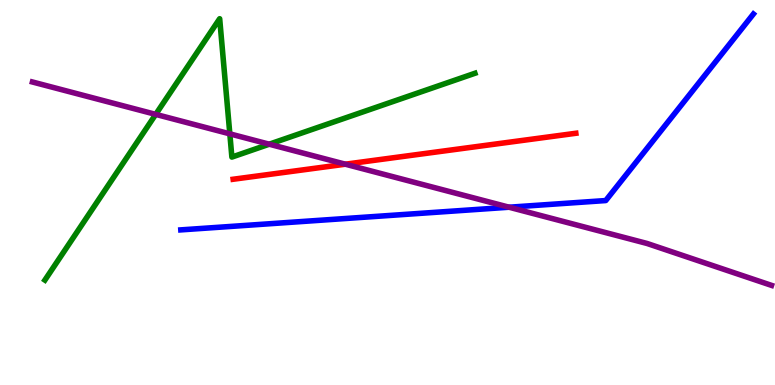[{'lines': ['blue', 'red'], 'intersections': []}, {'lines': ['green', 'red'], 'intersections': []}, {'lines': ['purple', 'red'], 'intersections': [{'x': 4.46, 'y': 5.74}]}, {'lines': ['blue', 'green'], 'intersections': []}, {'lines': ['blue', 'purple'], 'intersections': [{'x': 6.57, 'y': 4.62}]}, {'lines': ['green', 'purple'], 'intersections': [{'x': 2.01, 'y': 7.03}, {'x': 2.97, 'y': 6.52}, {'x': 3.47, 'y': 6.25}]}]